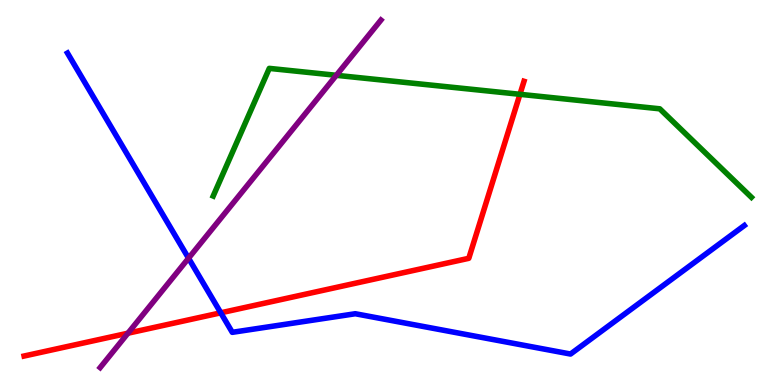[{'lines': ['blue', 'red'], 'intersections': [{'x': 2.85, 'y': 1.88}]}, {'lines': ['green', 'red'], 'intersections': [{'x': 6.71, 'y': 7.55}]}, {'lines': ['purple', 'red'], 'intersections': [{'x': 1.65, 'y': 1.35}]}, {'lines': ['blue', 'green'], 'intersections': []}, {'lines': ['blue', 'purple'], 'intersections': [{'x': 2.43, 'y': 3.29}]}, {'lines': ['green', 'purple'], 'intersections': [{'x': 4.34, 'y': 8.04}]}]